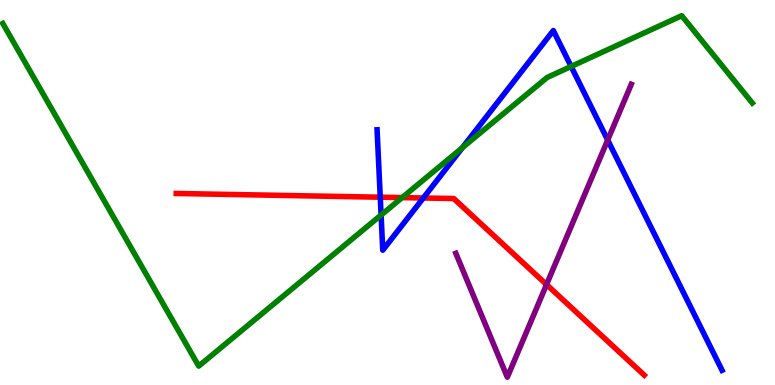[{'lines': ['blue', 'red'], 'intersections': [{'x': 4.91, 'y': 4.88}, {'x': 5.46, 'y': 4.86}]}, {'lines': ['green', 'red'], 'intersections': [{'x': 5.19, 'y': 4.87}]}, {'lines': ['purple', 'red'], 'intersections': [{'x': 7.05, 'y': 2.61}]}, {'lines': ['blue', 'green'], 'intersections': [{'x': 4.92, 'y': 4.41}, {'x': 5.97, 'y': 6.16}, {'x': 7.37, 'y': 8.27}]}, {'lines': ['blue', 'purple'], 'intersections': [{'x': 7.84, 'y': 6.36}]}, {'lines': ['green', 'purple'], 'intersections': []}]